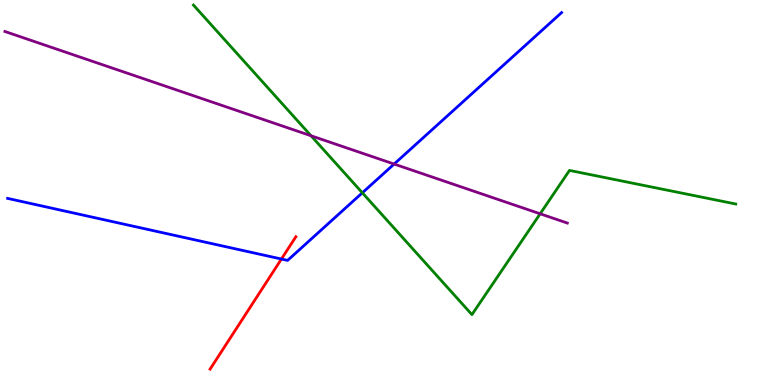[{'lines': ['blue', 'red'], 'intersections': [{'x': 3.63, 'y': 3.27}]}, {'lines': ['green', 'red'], 'intersections': []}, {'lines': ['purple', 'red'], 'intersections': []}, {'lines': ['blue', 'green'], 'intersections': [{'x': 4.68, 'y': 4.99}]}, {'lines': ['blue', 'purple'], 'intersections': [{'x': 5.09, 'y': 5.74}]}, {'lines': ['green', 'purple'], 'intersections': [{'x': 4.01, 'y': 6.47}, {'x': 6.97, 'y': 4.45}]}]